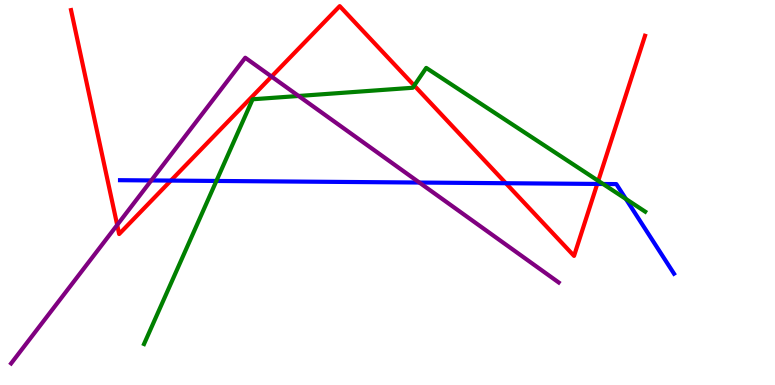[{'lines': ['blue', 'red'], 'intersections': [{'x': 2.2, 'y': 5.31}, {'x': 6.53, 'y': 5.24}, {'x': 7.71, 'y': 5.22}]}, {'lines': ['green', 'red'], 'intersections': [{'x': 5.34, 'y': 7.78}, {'x': 7.72, 'y': 5.3}]}, {'lines': ['purple', 'red'], 'intersections': [{'x': 1.51, 'y': 4.16}, {'x': 3.5, 'y': 8.01}]}, {'lines': ['blue', 'green'], 'intersections': [{'x': 2.79, 'y': 5.3}, {'x': 7.78, 'y': 5.22}, {'x': 8.08, 'y': 4.83}]}, {'lines': ['blue', 'purple'], 'intersections': [{'x': 1.95, 'y': 5.31}, {'x': 5.41, 'y': 5.26}]}, {'lines': ['green', 'purple'], 'intersections': [{'x': 3.85, 'y': 7.51}]}]